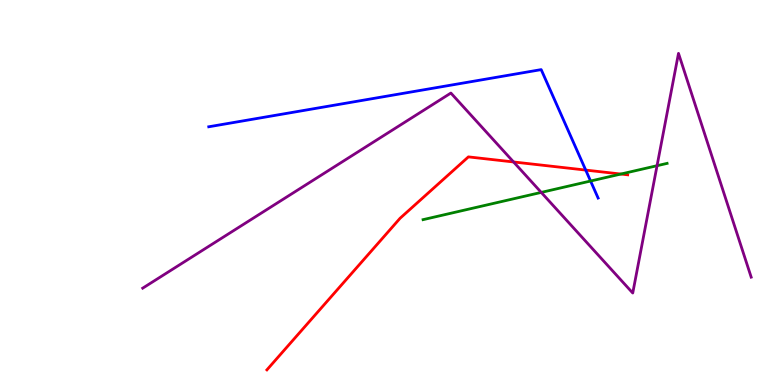[{'lines': ['blue', 'red'], 'intersections': [{'x': 7.56, 'y': 5.58}]}, {'lines': ['green', 'red'], 'intersections': [{'x': 8.01, 'y': 5.48}]}, {'lines': ['purple', 'red'], 'intersections': [{'x': 6.63, 'y': 5.79}]}, {'lines': ['blue', 'green'], 'intersections': [{'x': 7.62, 'y': 5.3}]}, {'lines': ['blue', 'purple'], 'intersections': []}, {'lines': ['green', 'purple'], 'intersections': [{'x': 6.98, 'y': 5.0}, {'x': 8.48, 'y': 5.7}]}]